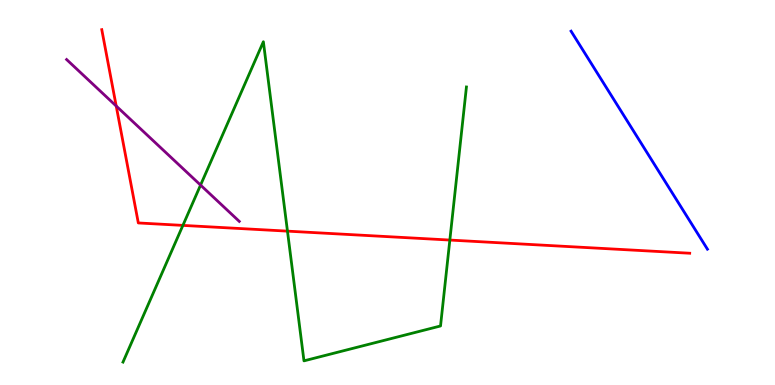[{'lines': ['blue', 'red'], 'intersections': []}, {'lines': ['green', 'red'], 'intersections': [{'x': 2.36, 'y': 4.15}, {'x': 3.71, 'y': 4.0}, {'x': 5.8, 'y': 3.76}]}, {'lines': ['purple', 'red'], 'intersections': [{'x': 1.5, 'y': 7.25}]}, {'lines': ['blue', 'green'], 'intersections': []}, {'lines': ['blue', 'purple'], 'intersections': []}, {'lines': ['green', 'purple'], 'intersections': [{'x': 2.59, 'y': 5.19}]}]